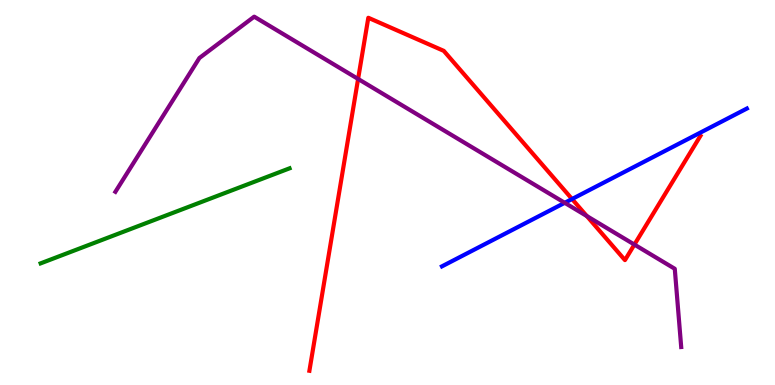[{'lines': ['blue', 'red'], 'intersections': [{'x': 7.38, 'y': 4.83}]}, {'lines': ['green', 'red'], 'intersections': []}, {'lines': ['purple', 'red'], 'intersections': [{'x': 4.62, 'y': 7.95}, {'x': 7.57, 'y': 4.39}, {'x': 8.19, 'y': 3.65}]}, {'lines': ['blue', 'green'], 'intersections': []}, {'lines': ['blue', 'purple'], 'intersections': [{'x': 7.29, 'y': 4.73}]}, {'lines': ['green', 'purple'], 'intersections': []}]